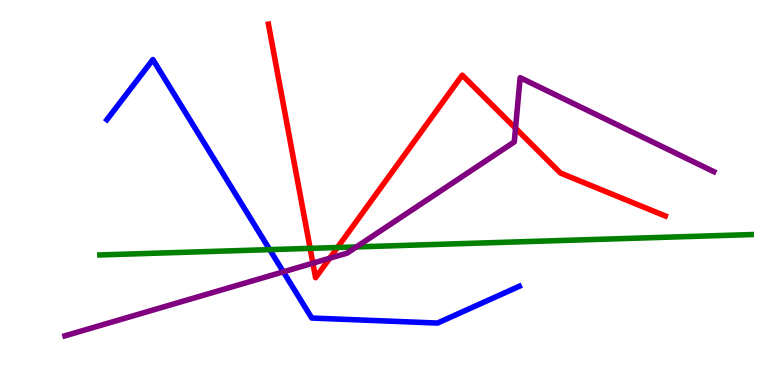[{'lines': ['blue', 'red'], 'intersections': []}, {'lines': ['green', 'red'], 'intersections': [{'x': 4.0, 'y': 3.55}, {'x': 4.35, 'y': 3.57}]}, {'lines': ['purple', 'red'], 'intersections': [{'x': 4.04, 'y': 3.16}, {'x': 4.25, 'y': 3.29}, {'x': 6.65, 'y': 6.67}]}, {'lines': ['blue', 'green'], 'intersections': [{'x': 3.48, 'y': 3.52}]}, {'lines': ['blue', 'purple'], 'intersections': [{'x': 3.66, 'y': 2.94}]}, {'lines': ['green', 'purple'], 'intersections': [{'x': 4.6, 'y': 3.59}]}]